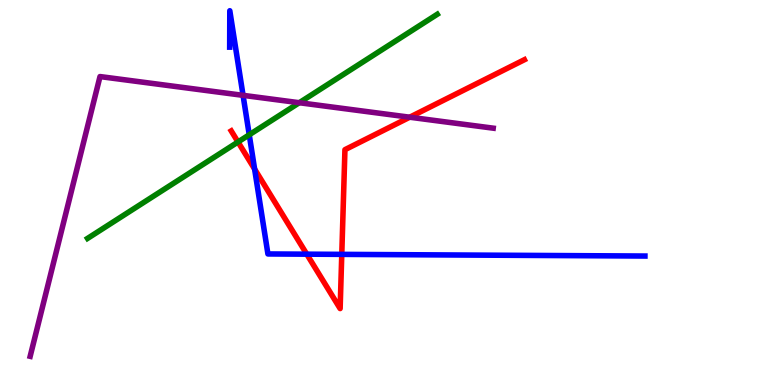[{'lines': ['blue', 'red'], 'intersections': [{'x': 3.29, 'y': 5.61}, {'x': 3.96, 'y': 3.4}, {'x': 4.41, 'y': 3.39}]}, {'lines': ['green', 'red'], 'intersections': [{'x': 3.07, 'y': 6.31}]}, {'lines': ['purple', 'red'], 'intersections': [{'x': 5.29, 'y': 6.96}]}, {'lines': ['blue', 'green'], 'intersections': [{'x': 3.22, 'y': 6.5}]}, {'lines': ['blue', 'purple'], 'intersections': [{'x': 3.14, 'y': 7.52}]}, {'lines': ['green', 'purple'], 'intersections': [{'x': 3.86, 'y': 7.33}]}]